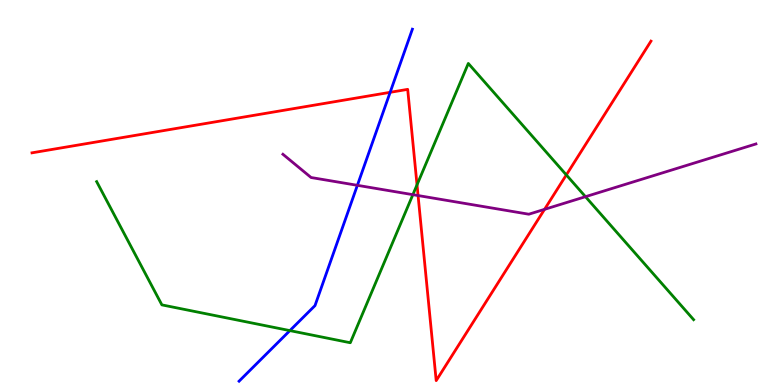[{'lines': ['blue', 'red'], 'intersections': [{'x': 5.03, 'y': 7.6}]}, {'lines': ['green', 'red'], 'intersections': [{'x': 5.38, 'y': 5.2}, {'x': 7.31, 'y': 5.46}]}, {'lines': ['purple', 'red'], 'intersections': [{'x': 5.39, 'y': 4.92}, {'x': 7.03, 'y': 4.56}]}, {'lines': ['blue', 'green'], 'intersections': [{'x': 3.74, 'y': 1.41}]}, {'lines': ['blue', 'purple'], 'intersections': [{'x': 4.61, 'y': 5.19}]}, {'lines': ['green', 'purple'], 'intersections': [{'x': 5.33, 'y': 4.94}, {'x': 7.55, 'y': 4.89}]}]